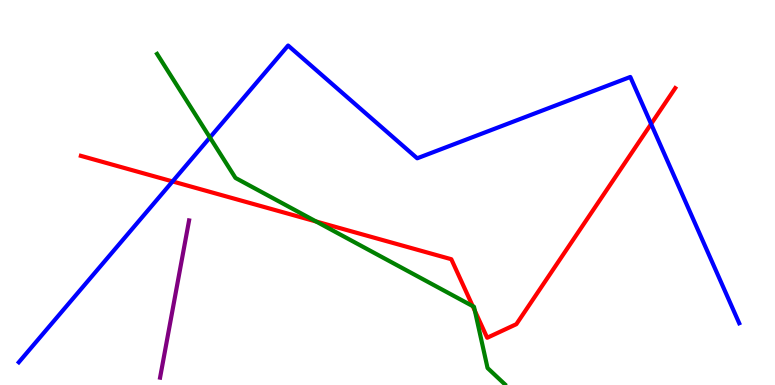[{'lines': ['blue', 'red'], 'intersections': [{'x': 2.23, 'y': 5.29}, {'x': 8.4, 'y': 6.78}]}, {'lines': ['green', 'red'], 'intersections': [{'x': 4.08, 'y': 4.25}, {'x': 6.1, 'y': 2.05}, {'x': 6.13, 'y': 1.92}]}, {'lines': ['purple', 'red'], 'intersections': []}, {'lines': ['blue', 'green'], 'intersections': [{'x': 2.71, 'y': 6.43}]}, {'lines': ['blue', 'purple'], 'intersections': []}, {'lines': ['green', 'purple'], 'intersections': []}]